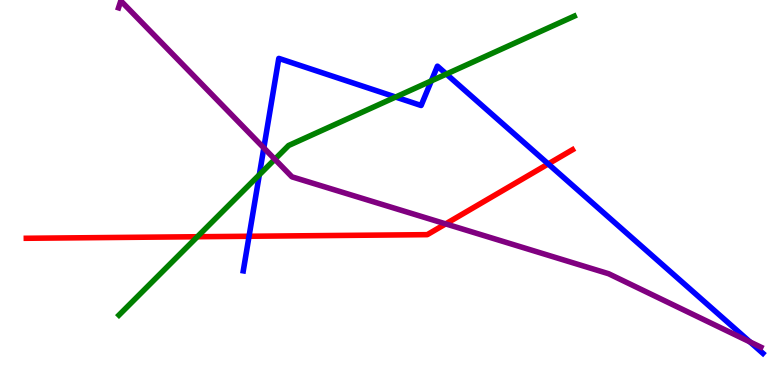[{'lines': ['blue', 'red'], 'intersections': [{'x': 3.21, 'y': 3.86}, {'x': 7.07, 'y': 5.74}]}, {'lines': ['green', 'red'], 'intersections': [{'x': 2.55, 'y': 3.85}]}, {'lines': ['purple', 'red'], 'intersections': [{'x': 5.75, 'y': 4.18}]}, {'lines': ['blue', 'green'], 'intersections': [{'x': 3.35, 'y': 5.46}, {'x': 5.1, 'y': 7.48}, {'x': 5.57, 'y': 7.9}, {'x': 5.76, 'y': 8.08}]}, {'lines': ['blue', 'purple'], 'intersections': [{'x': 3.4, 'y': 6.16}, {'x': 9.68, 'y': 1.12}]}, {'lines': ['green', 'purple'], 'intersections': [{'x': 3.55, 'y': 5.86}]}]